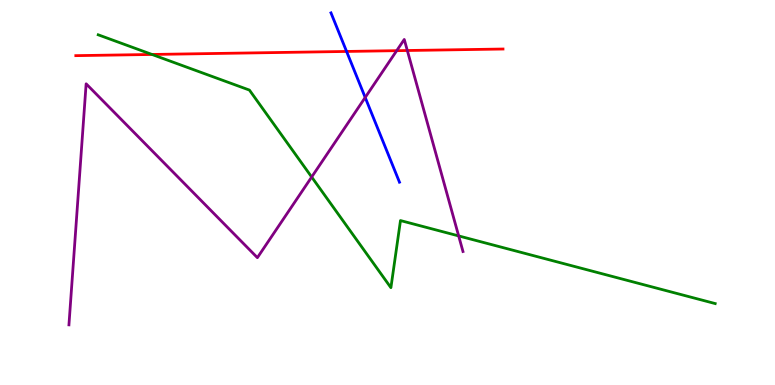[{'lines': ['blue', 'red'], 'intersections': [{'x': 4.47, 'y': 8.66}]}, {'lines': ['green', 'red'], 'intersections': [{'x': 1.96, 'y': 8.59}]}, {'lines': ['purple', 'red'], 'intersections': [{'x': 5.12, 'y': 8.68}, {'x': 5.26, 'y': 8.69}]}, {'lines': ['blue', 'green'], 'intersections': []}, {'lines': ['blue', 'purple'], 'intersections': [{'x': 4.71, 'y': 7.47}]}, {'lines': ['green', 'purple'], 'intersections': [{'x': 4.02, 'y': 5.4}, {'x': 5.92, 'y': 3.87}]}]